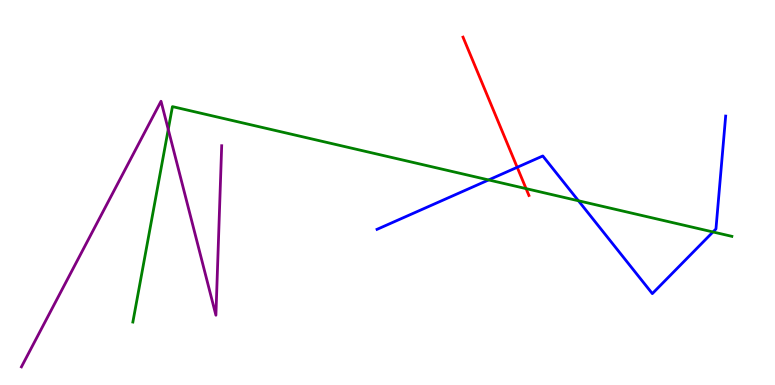[{'lines': ['blue', 'red'], 'intersections': [{'x': 6.67, 'y': 5.65}]}, {'lines': ['green', 'red'], 'intersections': [{'x': 6.79, 'y': 5.1}]}, {'lines': ['purple', 'red'], 'intersections': []}, {'lines': ['blue', 'green'], 'intersections': [{'x': 6.31, 'y': 5.33}, {'x': 7.46, 'y': 4.79}, {'x': 9.2, 'y': 3.97}]}, {'lines': ['blue', 'purple'], 'intersections': []}, {'lines': ['green', 'purple'], 'intersections': [{'x': 2.17, 'y': 6.64}]}]